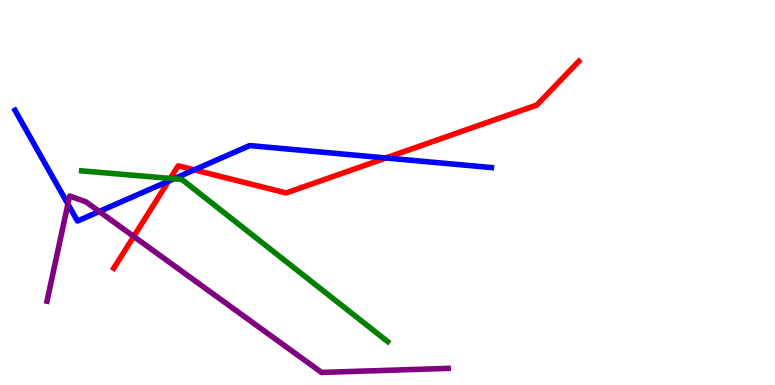[{'lines': ['blue', 'red'], 'intersections': [{'x': 2.18, 'y': 5.3}, {'x': 2.51, 'y': 5.59}, {'x': 4.98, 'y': 5.9}]}, {'lines': ['green', 'red'], 'intersections': [{'x': 2.2, 'y': 5.37}]}, {'lines': ['purple', 'red'], 'intersections': [{'x': 1.73, 'y': 3.86}]}, {'lines': ['blue', 'green'], 'intersections': [{'x': 2.25, 'y': 5.36}]}, {'lines': ['blue', 'purple'], 'intersections': [{'x': 0.876, 'y': 4.7}, {'x': 1.28, 'y': 4.51}]}, {'lines': ['green', 'purple'], 'intersections': []}]